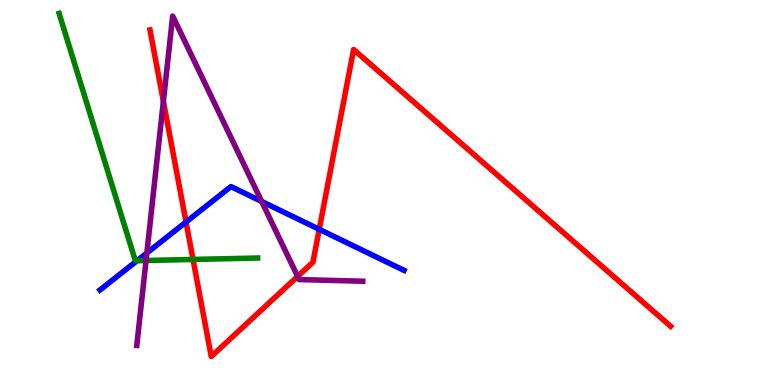[{'lines': ['blue', 'red'], 'intersections': [{'x': 2.4, 'y': 4.23}, {'x': 4.12, 'y': 4.04}]}, {'lines': ['green', 'red'], 'intersections': [{'x': 2.49, 'y': 3.26}]}, {'lines': ['purple', 'red'], 'intersections': [{'x': 2.11, 'y': 7.37}, {'x': 3.84, 'y': 2.82}]}, {'lines': ['blue', 'green'], 'intersections': [{'x': 1.77, 'y': 3.23}]}, {'lines': ['blue', 'purple'], 'intersections': [{'x': 1.89, 'y': 3.43}, {'x': 3.38, 'y': 4.77}]}, {'lines': ['green', 'purple'], 'intersections': [{'x': 1.88, 'y': 3.23}]}]